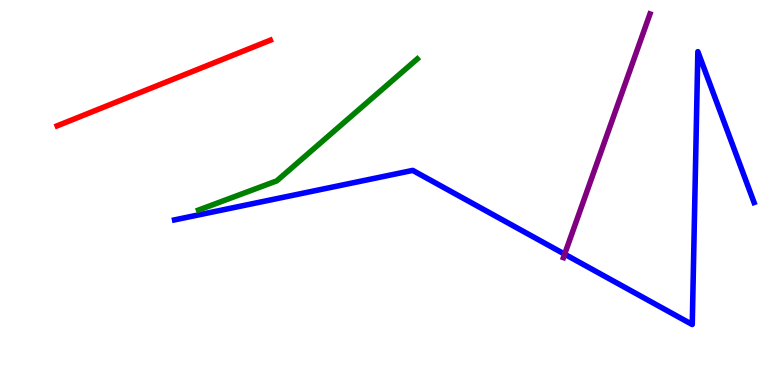[{'lines': ['blue', 'red'], 'intersections': []}, {'lines': ['green', 'red'], 'intersections': []}, {'lines': ['purple', 'red'], 'intersections': []}, {'lines': ['blue', 'green'], 'intersections': []}, {'lines': ['blue', 'purple'], 'intersections': [{'x': 7.29, 'y': 3.4}]}, {'lines': ['green', 'purple'], 'intersections': []}]